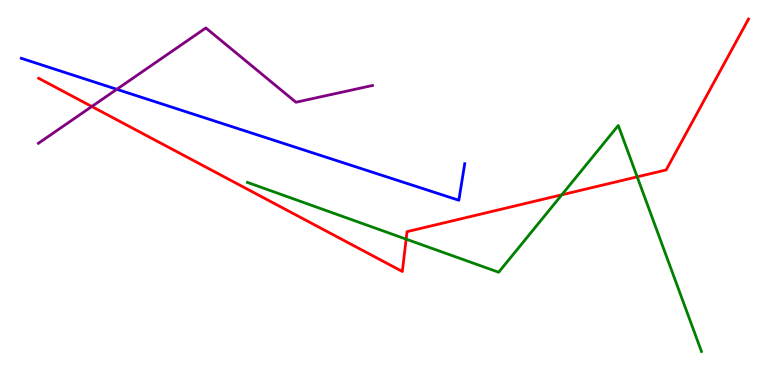[{'lines': ['blue', 'red'], 'intersections': []}, {'lines': ['green', 'red'], 'intersections': [{'x': 5.24, 'y': 3.79}, {'x': 7.25, 'y': 4.94}, {'x': 8.22, 'y': 5.41}]}, {'lines': ['purple', 'red'], 'intersections': [{'x': 1.18, 'y': 7.23}]}, {'lines': ['blue', 'green'], 'intersections': []}, {'lines': ['blue', 'purple'], 'intersections': [{'x': 1.51, 'y': 7.68}]}, {'lines': ['green', 'purple'], 'intersections': []}]